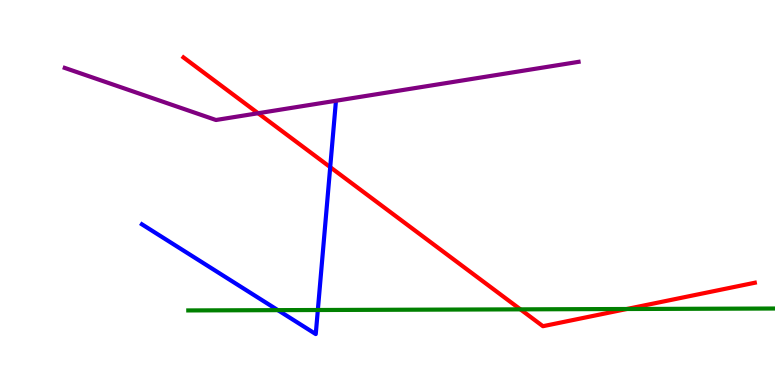[{'lines': ['blue', 'red'], 'intersections': [{'x': 4.26, 'y': 5.66}]}, {'lines': ['green', 'red'], 'intersections': [{'x': 6.71, 'y': 1.96}, {'x': 8.09, 'y': 1.97}]}, {'lines': ['purple', 'red'], 'intersections': [{'x': 3.33, 'y': 7.06}]}, {'lines': ['blue', 'green'], 'intersections': [{'x': 3.59, 'y': 1.94}, {'x': 4.1, 'y': 1.95}]}, {'lines': ['blue', 'purple'], 'intersections': []}, {'lines': ['green', 'purple'], 'intersections': []}]